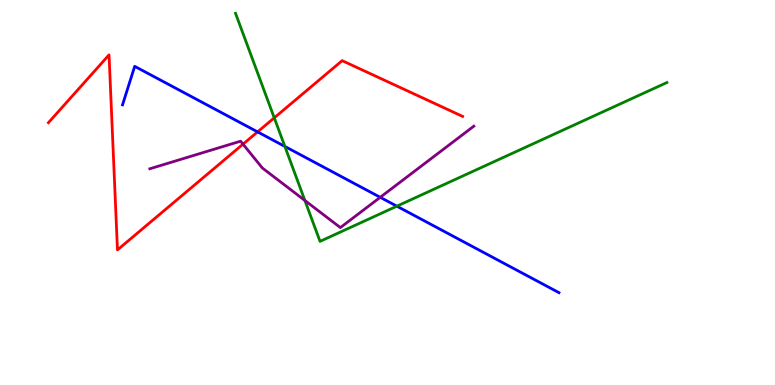[{'lines': ['blue', 'red'], 'intersections': [{'x': 3.32, 'y': 6.57}]}, {'lines': ['green', 'red'], 'intersections': [{'x': 3.54, 'y': 6.94}]}, {'lines': ['purple', 'red'], 'intersections': [{'x': 3.14, 'y': 6.26}]}, {'lines': ['blue', 'green'], 'intersections': [{'x': 3.68, 'y': 6.2}, {'x': 5.12, 'y': 4.64}]}, {'lines': ['blue', 'purple'], 'intersections': [{'x': 4.91, 'y': 4.88}]}, {'lines': ['green', 'purple'], 'intersections': [{'x': 3.93, 'y': 4.79}]}]